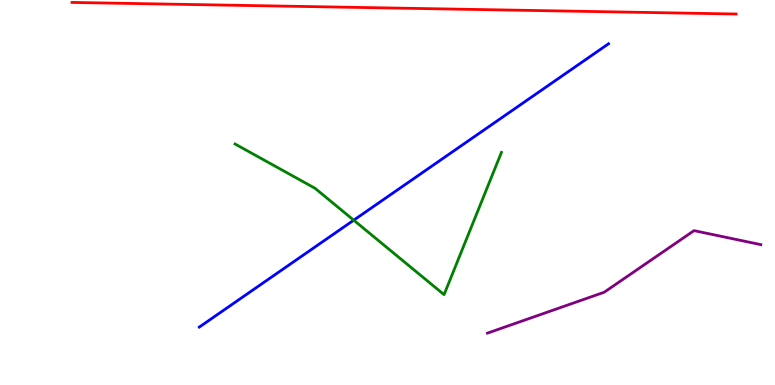[{'lines': ['blue', 'red'], 'intersections': []}, {'lines': ['green', 'red'], 'intersections': []}, {'lines': ['purple', 'red'], 'intersections': []}, {'lines': ['blue', 'green'], 'intersections': [{'x': 4.56, 'y': 4.28}]}, {'lines': ['blue', 'purple'], 'intersections': []}, {'lines': ['green', 'purple'], 'intersections': []}]